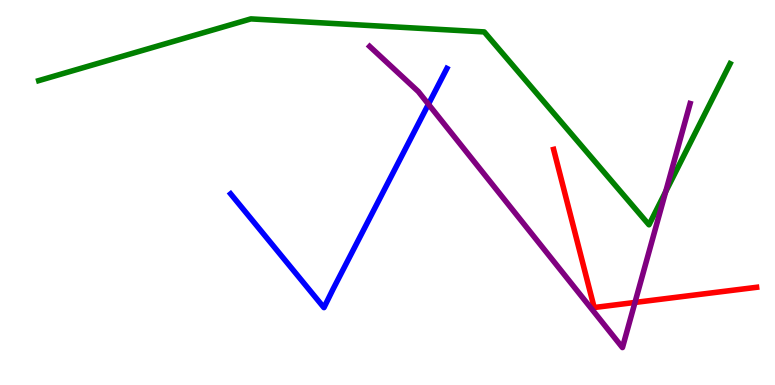[{'lines': ['blue', 'red'], 'intersections': []}, {'lines': ['green', 'red'], 'intersections': []}, {'lines': ['purple', 'red'], 'intersections': [{'x': 8.19, 'y': 2.14}]}, {'lines': ['blue', 'green'], 'intersections': []}, {'lines': ['blue', 'purple'], 'intersections': [{'x': 5.53, 'y': 7.29}]}, {'lines': ['green', 'purple'], 'intersections': [{'x': 8.59, 'y': 5.02}]}]